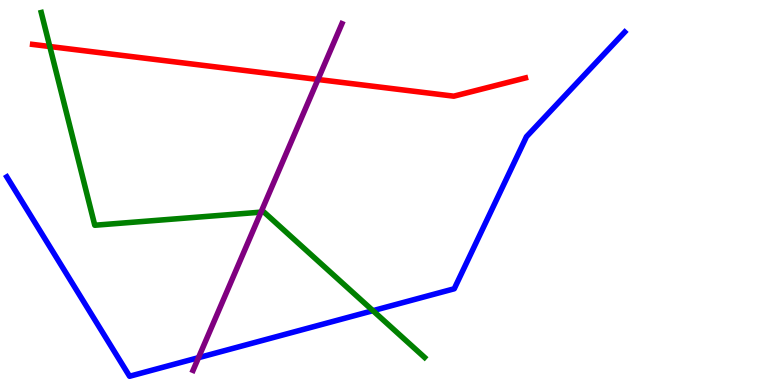[{'lines': ['blue', 'red'], 'intersections': []}, {'lines': ['green', 'red'], 'intersections': [{'x': 0.643, 'y': 8.79}]}, {'lines': ['purple', 'red'], 'intersections': [{'x': 4.1, 'y': 7.94}]}, {'lines': ['blue', 'green'], 'intersections': [{'x': 4.81, 'y': 1.93}]}, {'lines': ['blue', 'purple'], 'intersections': [{'x': 2.56, 'y': 0.709}]}, {'lines': ['green', 'purple'], 'intersections': [{'x': 3.37, 'y': 4.49}]}]